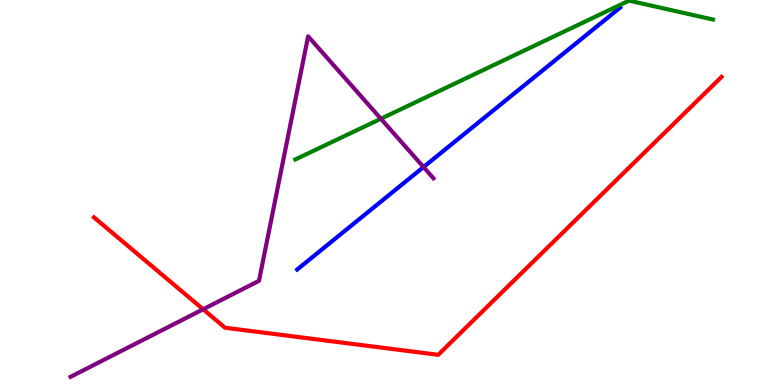[{'lines': ['blue', 'red'], 'intersections': []}, {'lines': ['green', 'red'], 'intersections': []}, {'lines': ['purple', 'red'], 'intersections': [{'x': 2.62, 'y': 1.97}]}, {'lines': ['blue', 'green'], 'intersections': []}, {'lines': ['blue', 'purple'], 'intersections': [{'x': 5.46, 'y': 5.66}]}, {'lines': ['green', 'purple'], 'intersections': [{'x': 4.91, 'y': 6.92}]}]